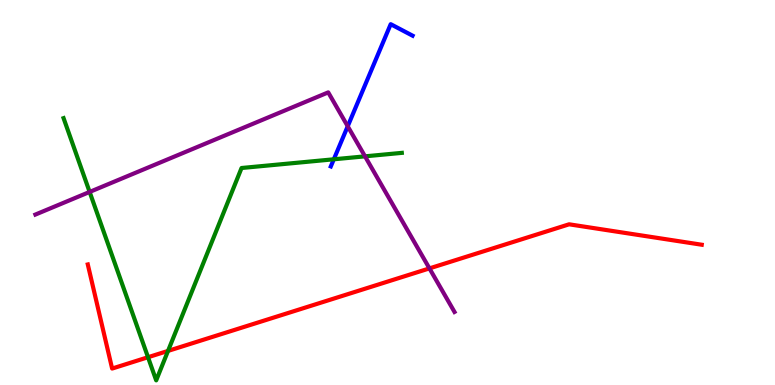[{'lines': ['blue', 'red'], 'intersections': []}, {'lines': ['green', 'red'], 'intersections': [{'x': 1.91, 'y': 0.721}, {'x': 2.17, 'y': 0.885}]}, {'lines': ['purple', 'red'], 'intersections': [{'x': 5.54, 'y': 3.03}]}, {'lines': ['blue', 'green'], 'intersections': [{'x': 4.31, 'y': 5.86}]}, {'lines': ['blue', 'purple'], 'intersections': [{'x': 4.49, 'y': 6.72}]}, {'lines': ['green', 'purple'], 'intersections': [{'x': 1.16, 'y': 5.01}, {'x': 4.71, 'y': 5.94}]}]